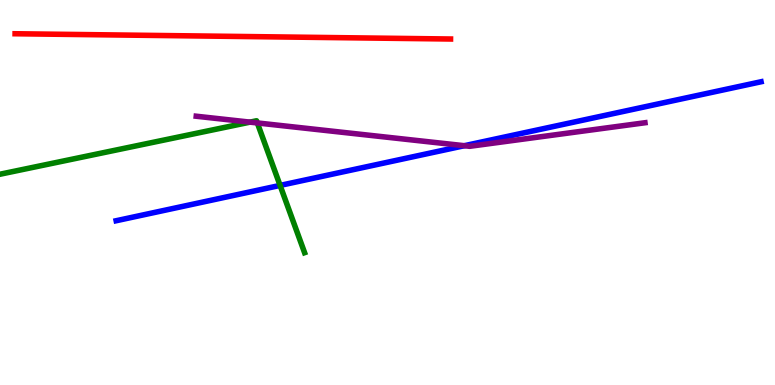[{'lines': ['blue', 'red'], 'intersections': []}, {'lines': ['green', 'red'], 'intersections': []}, {'lines': ['purple', 'red'], 'intersections': []}, {'lines': ['blue', 'green'], 'intersections': [{'x': 3.61, 'y': 5.18}]}, {'lines': ['blue', 'purple'], 'intersections': [{'x': 5.99, 'y': 6.22}]}, {'lines': ['green', 'purple'], 'intersections': [{'x': 3.23, 'y': 6.83}, {'x': 3.32, 'y': 6.81}]}]